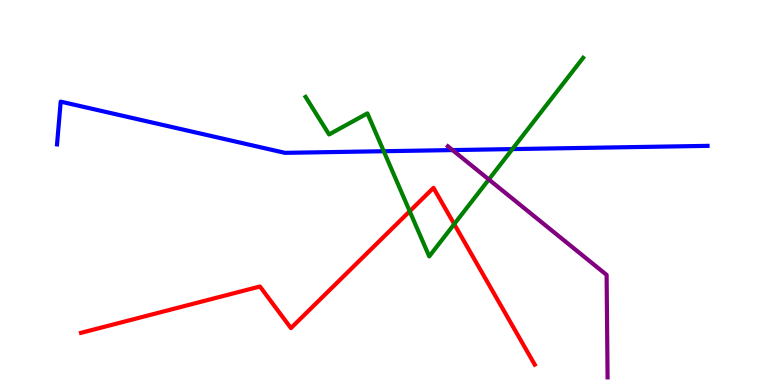[{'lines': ['blue', 'red'], 'intersections': []}, {'lines': ['green', 'red'], 'intersections': [{'x': 5.29, 'y': 4.51}, {'x': 5.86, 'y': 4.18}]}, {'lines': ['purple', 'red'], 'intersections': []}, {'lines': ['blue', 'green'], 'intersections': [{'x': 4.95, 'y': 6.07}, {'x': 6.61, 'y': 6.13}]}, {'lines': ['blue', 'purple'], 'intersections': [{'x': 5.84, 'y': 6.1}]}, {'lines': ['green', 'purple'], 'intersections': [{'x': 6.31, 'y': 5.34}]}]